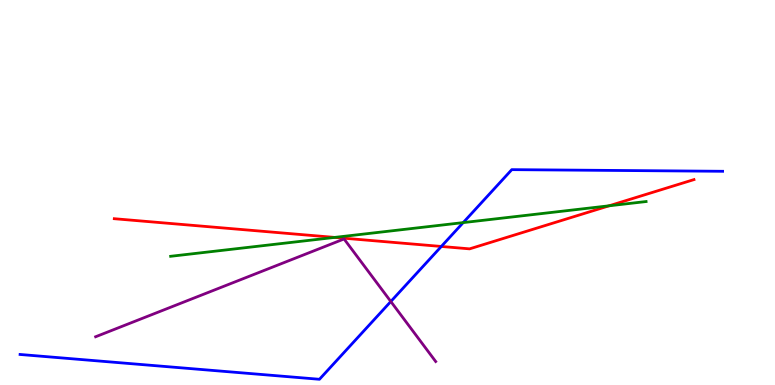[{'lines': ['blue', 'red'], 'intersections': [{'x': 5.69, 'y': 3.6}]}, {'lines': ['green', 'red'], 'intersections': [{'x': 4.32, 'y': 3.83}, {'x': 7.86, 'y': 4.65}]}, {'lines': ['purple', 'red'], 'intersections': []}, {'lines': ['blue', 'green'], 'intersections': [{'x': 5.98, 'y': 4.22}]}, {'lines': ['blue', 'purple'], 'intersections': [{'x': 5.04, 'y': 2.17}]}, {'lines': ['green', 'purple'], 'intersections': []}]